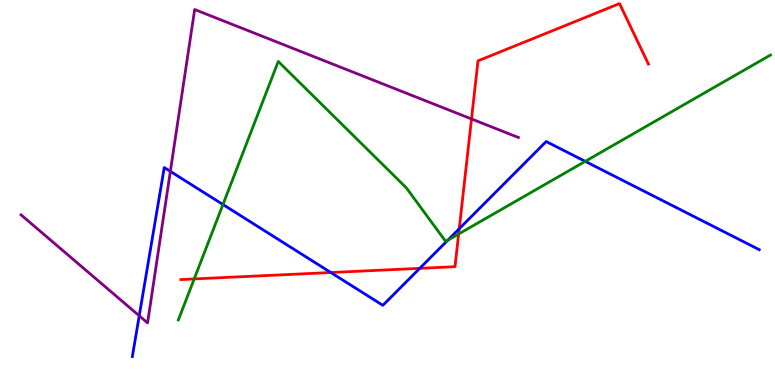[{'lines': ['blue', 'red'], 'intersections': [{'x': 4.27, 'y': 2.92}, {'x': 5.42, 'y': 3.03}, {'x': 5.93, 'y': 4.06}]}, {'lines': ['green', 'red'], 'intersections': [{'x': 2.51, 'y': 2.76}, {'x': 5.92, 'y': 3.92}]}, {'lines': ['purple', 'red'], 'intersections': [{'x': 6.08, 'y': 6.91}]}, {'lines': ['blue', 'green'], 'intersections': [{'x': 2.88, 'y': 4.69}, {'x': 5.78, 'y': 3.76}, {'x': 7.55, 'y': 5.81}]}, {'lines': ['blue', 'purple'], 'intersections': [{'x': 1.8, 'y': 1.8}, {'x': 2.2, 'y': 5.55}]}, {'lines': ['green', 'purple'], 'intersections': []}]